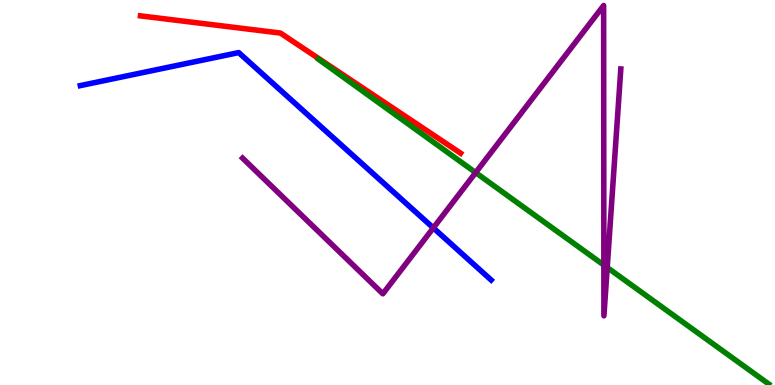[{'lines': ['blue', 'red'], 'intersections': []}, {'lines': ['green', 'red'], 'intersections': []}, {'lines': ['purple', 'red'], 'intersections': []}, {'lines': ['blue', 'green'], 'intersections': []}, {'lines': ['blue', 'purple'], 'intersections': [{'x': 5.59, 'y': 4.08}]}, {'lines': ['green', 'purple'], 'intersections': [{'x': 6.14, 'y': 5.52}, {'x': 7.79, 'y': 3.11}, {'x': 7.84, 'y': 3.05}]}]